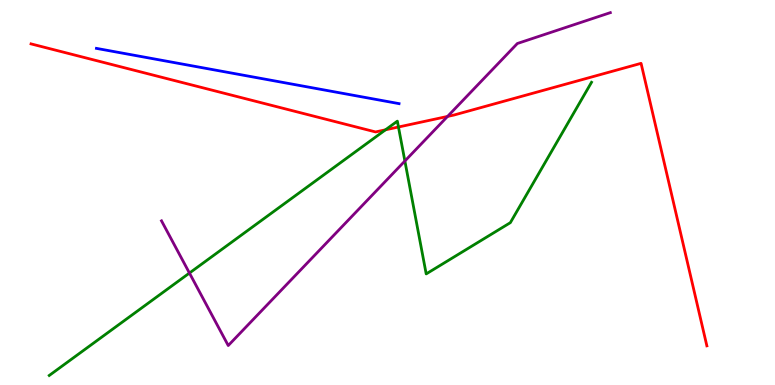[{'lines': ['blue', 'red'], 'intersections': []}, {'lines': ['green', 'red'], 'intersections': [{'x': 4.97, 'y': 6.63}, {'x': 5.14, 'y': 6.7}]}, {'lines': ['purple', 'red'], 'intersections': [{'x': 5.77, 'y': 6.98}]}, {'lines': ['blue', 'green'], 'intersections': []}, {'lines': ['blue', 'purple'], 'intersections': []}, {'lines': ['green', 'purple'], 'intersections': [{'x': 2.44, 'y': 2.91}, {'x': 5.22, 'y': 5.82}]}]